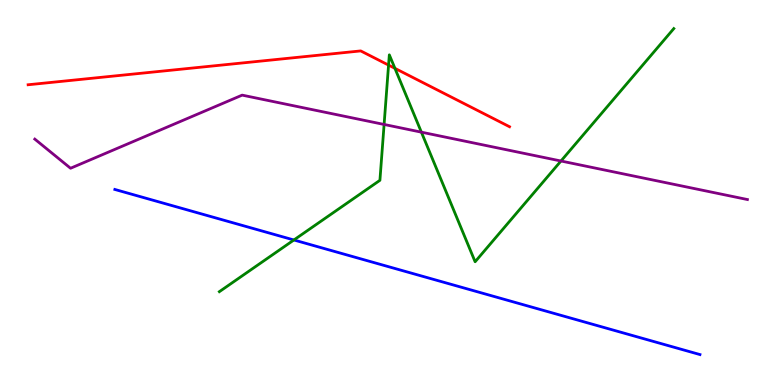[{'lines': ['blue', 'red'], 'intersections': []}, {'lines': ['green', 'red'], 'intersections': [{'x': 5.01, 'y': 8.31}, {'x': 5.1, 'y': 8.22}]}, {'lines': ['purple', 'red'], 'intersections': []}, {'lines': ['blue', 'green'], 'intersections': [{'x': 3.79, 'y': 3.77}]}, {'lines': ['blue', 'purple'], 'intersections': []}, {'lines': ['green', 'purple'], 'intersections': [{'x': 4.96, 'y': 6.77}, {'x': 5.44, 'y': 6.57}, {'x': 7.24, 'y': 5.82}]}]